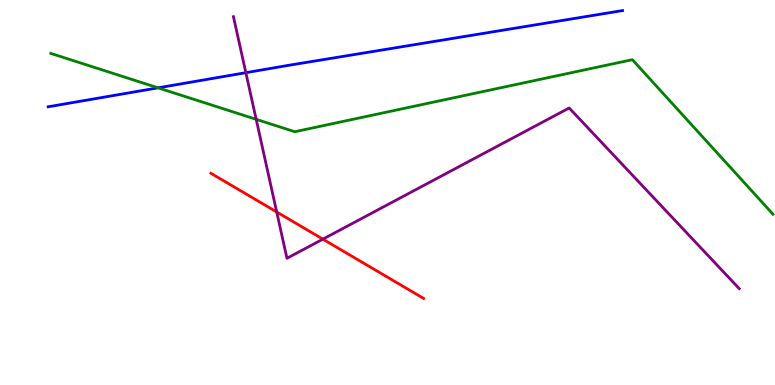[{'lines': ['blue', 'red'], 'intersections': []}, {'lines': ['green', 'red'], 'intersections': []}, {'lines': ['purple', 'red'], 'intersections': [{'x': 3.57, 'y': 4.49}, {'x': 4.17, 'y': 3.79}]}, {'lines': ['blue', 'green'], 'intersections': [{'x': 2.04, 'y': 7.72}]}, {'lines': ['blue', 'purple'], 'intersections': [{'x': 3.17, 'y': 8.11}]}, {'lines': ['green', 'purple'], 'intersections': [{'x': 3.31, 'y': 6.9}]}]